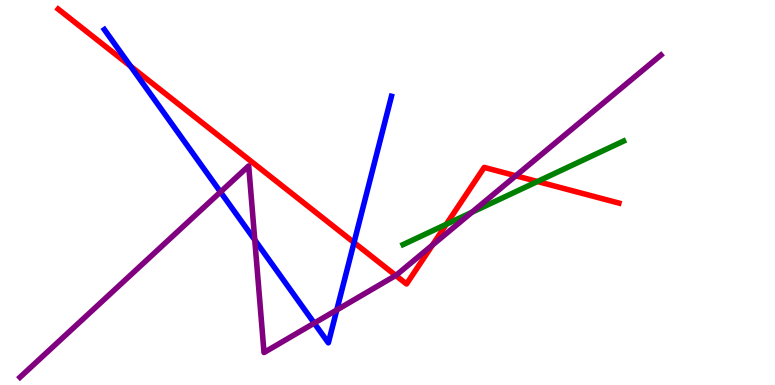[{'lines': ['blue', 'red'], 'intersections': [{'x': 1.68, 'y': 8.28}, {'x': 4.57, 'y': 3.7}]}, {'lines': ['green', 'red'], 'intersections': [{'x': 5.76, 'y': 4.17}, {'x': 6.93, 'y': 5.29}]}, {'lines': ['purple', 'red'], 'intersections': [{'x': 5.11, 'y': 2.85}, {'x': 5.58, 'y': 3.64}, {'x': 6.66, 'y': 5.43}]}, {'lines': ['blue', 'green'], 'intersections': []}, {'lines': ['blue', 'purple'], 'intersections': [{'x': 2.85, 'y': 5.01}, {'x': 3.29, 'y': 3.77}, {'x': 4.05, 'y': 1.61}, {'x': 4.35, 'y': 1.95}]}, {'lines': ['green', 'purple'], 'intersections': [{'x': 6.09, 'y': 4.49}]}]